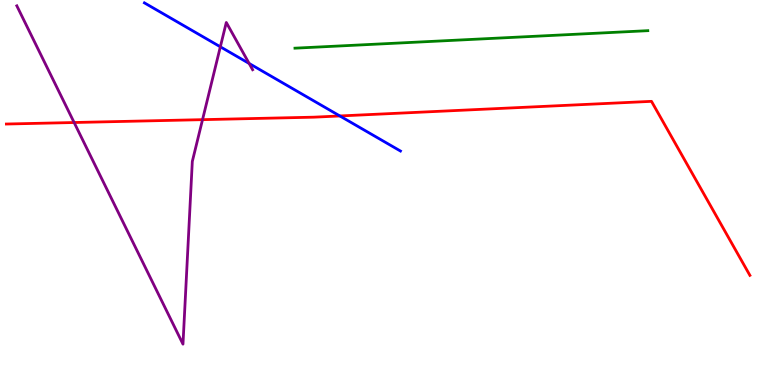[{'lines': ['blue', 'red'], 'intersections': [{'x': 4.39, 'y': 6.99}]}, {'lines': ['green', 'red'], 'intersections': []}, {'lines': ['purple', 'red'], 'intersections': [{'x': 0.957, 'y': 6.82}, {'x': 2.61, 'y': 6.89}]}, {'lines': ['blue', 'green'], 'intersections': []}, {'lines': ['blue', 'purple'], 'intersections': [{'x': 2.84, 'y': 8.78}, {'x': 3.21, 'y': 8.35}]}, {'lines': ['green', 'purple'], 'intersections': []}]